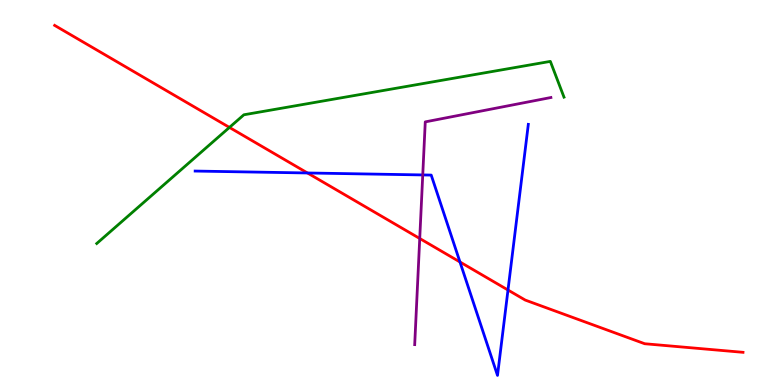[{'lines': ['blue', 'red'], 'intersections': [{'x': 3.97, 'y': 5.51}, {'x': 5.94, 'y': 3.2}, {'x': 6.55, 'y': 2.47}]}, {'lines': ['green', 'red'], 'intersections': [{'x': 2.96, 'y': 6.69}]}, {'lines': ['purple', 'red'], 'intersections': [{'x': 5.42, 'y': 3.81}]}, {'lines': ['blue', 'green'], 'intersections': []}, {'lines': ['blue', 'purple'], 'intersections': [{'x': 5.45, 'y': 5.46}]}, {'lines': ['green', 'purple'], 'intersections': []}]